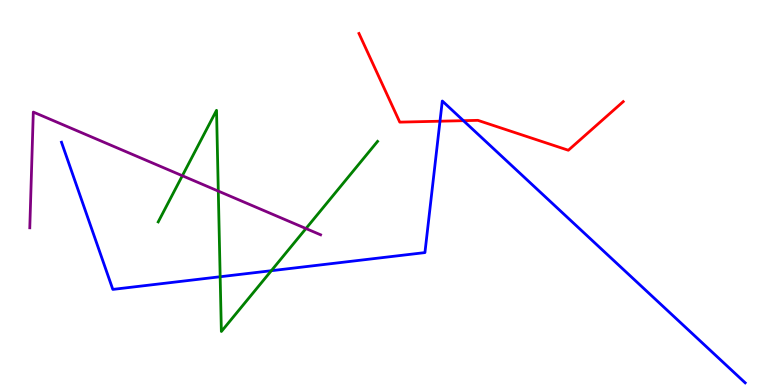[{'lines': ['blue', 'red'], 'intersections': [{'x': 5.68, 'y': 6.85}, {'x': 5.98, 'y': 6.87}]}, {'lines': ['green', 'red'], 'intersections': []}, {'lines': ['purple', 'red'], 'intersections': []}, {'lines': ['blue', 'green'], 'intersections': [{'x': 2.84, 'y': 2.81}, {'x': 3.5, 'y': 2.97}]}, {'lines': ['blue', 'purple'], 'intersections': []}, {'lines': ['green', 'purple'], 'intersections': [{'x': 2.35, 'y': 5.44}, {'x': 2.82, 'y': 5.04}, {'x': 3.95, 'y': 4.06}]}]